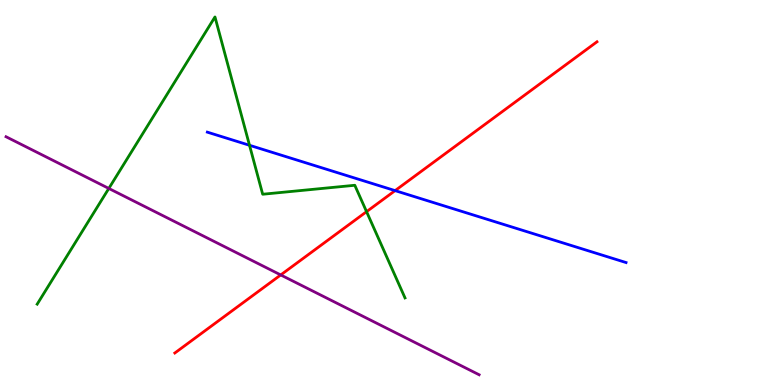[{'lines': ['blue', 'red'], 'intersections': [{'x': 5.1, 'y': 5.05}]}, {'lines': ['green', 'red'], 'intersections': [{'x': 4.73, 'y': 4.5}]}, {'lines': ['purple', 'red'], 'intersections': [{'x': 3.62, 'y': 2.86}]}, {'lines': ['blue', 'green'], 'intersections': [{'x': 3.22, 'y': 6.23}]}, {'lines': ['blue', 'purple'], 'intersections': []}, {'lines': ['green', 'purple'], 'intersections': [{'x': 1.4, 'y': 5.11}]}]